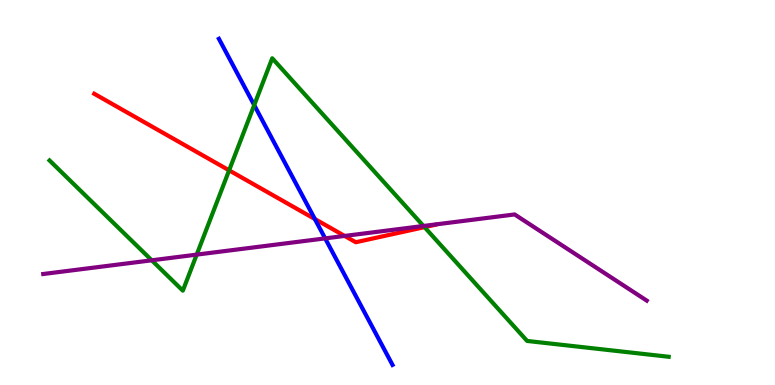[{'lines': ['blue', 'red'], 'intersections': [{'x': 4.06, 'y': 4.31}]}, {'lines': ['green', 'red'], 'intersections': [{'x': 2.96, 'y': 5.58}, {'x': 5.48, 'y': 4.1}]}, {'lines': ['purple', 'red'], 'intersections': [{'x': 4.45, 'y': 3.87}]}, {'lines': ['blue', 'green'], 'intersections': [{'x': 3.28, 'y': 7.27}]}, {'lines': ['blue', 'purple'], 'intersections': [{'x': 4.2, 'y': 3.81}]}, {'lines': ['green', 'purple'], 'intersections': [{'x': 1.96, 'y': 3.24}, {'x': 2.54, 'y': 3.39}, {'x': 5.46, 'y': 4.13}]}]